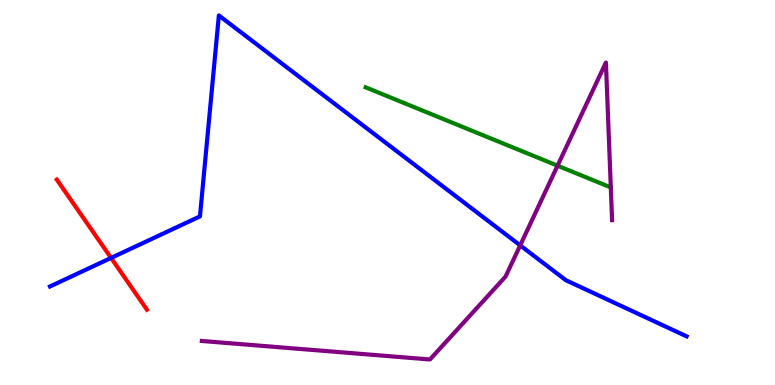[{'lines': ['blue', 'red'], 'intersections': [{'x': 1.43, 'y': 3.3}]}, {'lines': ['green', 'red'], 'intersections': []}, {'lines': ['purple', 'red'], 'intersections': []}, {'lines': ['blue', 'green'], 'intersections': []}, {'lines': ['blue', 'purple'], 'intersections': [{'x': 6.71, 'y': 3.63}]}, {'lines': ['green', 'purple'], 'intersections': [{'x': 7.19, 'y': 5.7}]}]